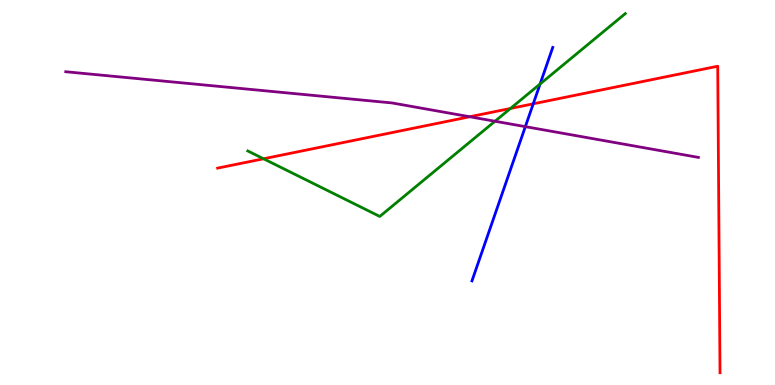[{'lines': ['blue', 'red'], 'intersections': [{'x': 6.88, 'y': 7.3}]}, {'lines': ['green', 'red'], 'intersections': [{'x': 3.4, 'y': 5.88}, {'x': 6.59, 'y': 7.18}]}, {'lines': ['purple', 'red'], 'intersections': [{'x': 6.06, 'y': 6.97}]}, {'lines': ['blue', 'green'], 'intersections': [{'x': 6.97, 'y': 7.82}]}, {'lines': ['blue', 'purple'], 'intersections': [{'x': 6.78, 'y': 6.71}]}, {'lines': ['green', 'purple'], 'intersections': [{'x': 6.39, 'y': 6.85}]}]